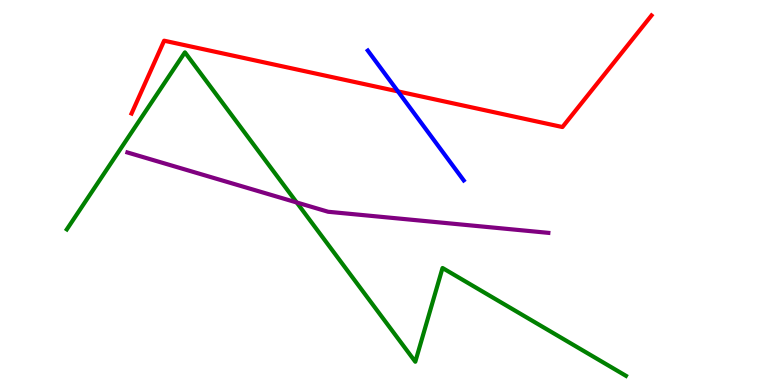[{'lines': ['blue', 'red'], 'intersections': [{'x': 5.13, 'y': 7.63}]}, {'lines': ['green', 'red'], 'intersections': []}, {'lines': ['purple', 'red'], 'intersections': []}, {'lines': ['blue', 'green'], 'intersections': []}, {'lines': ['blue', 'purple'], 'intersections': []}, {'lines': ['green', 'purple'], 'intersections': [{'x': 3.83, 'y': 4.74}]}]